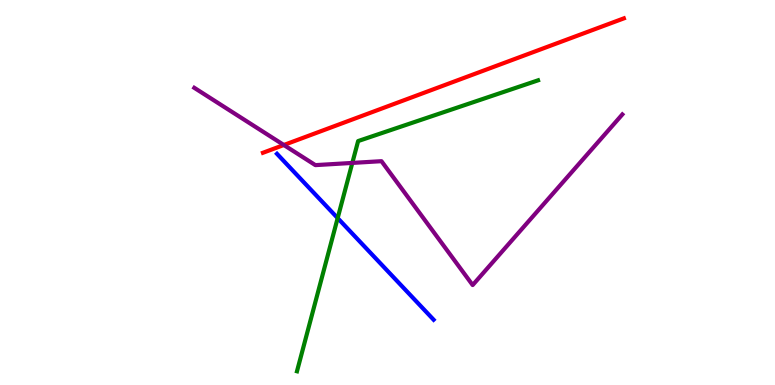[{'lines': ['blue', 'red'], 'intersections': []}, {'lines': ['green', 'red'], 'intersections': []}, {'lines': ['purple', 'red'], 'intersections': [{'x': 3.66, 'y': 6.23}]}, {'lines': ['blue', 'green'], 'intersections': [{'x': 4.36, 'y': 4.34}]}, {'lines': ['blue', 'purple'], 'intersections': []}, {'lines': ['green', 'purple'], 'intersections': [{'x': 4.55, 'y': 5.77}]}]